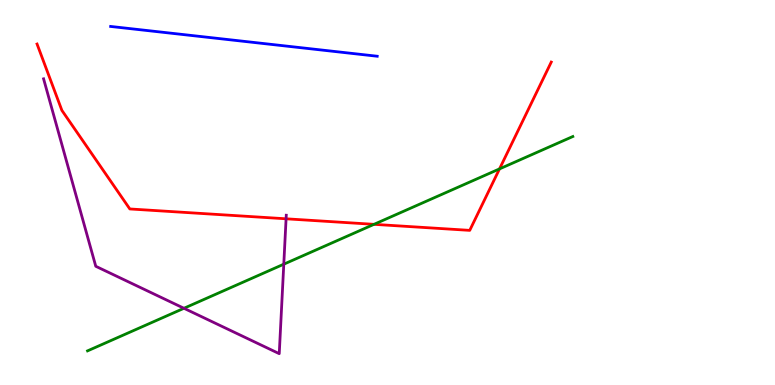[{'lines': ['blue', 'red'], 'intersections': []}, {'lines': ['green', 'red'], 'intersections': [{'x': 4.83, 'y': 4.17}, {'x': 6.45, 'y': 5.61}]}, {'lines': ['purple', 'red'], 'intersections': [{'x': 3.69, 'y': 4.32}]}, {'lines': ['blue', 'green'], 'intersections': []}, {'lines': ['blue', 'purple'], 'intersections': []}, {'lines': ['green', 'purple'], 'intersections': [{'x': 2.37, 'y': 1.99}, {'x': 3.66, 'y': 3.14}]}]